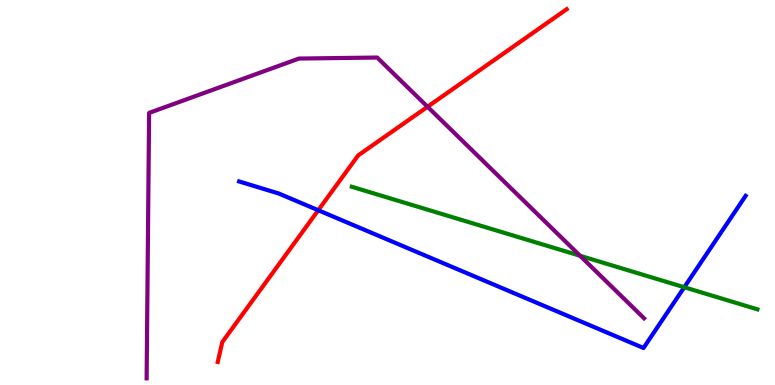[{'lines': ['blue', 'red'], 'intersections': [{'x': 4.11, 'y': 4.54}]}, {'lines': ['green', 'red'], 'intersections': []}, {'lines': ['purple', 'red'], 'intersections': [{'x': 5.52, 'y': 7.23}]}, {'lines': ['blue', 'green'], 'intersections': [{'x': 8.83, 'y': 2.54}]}, {'lines': ['blue', 'purple'], 'intersections': []}, {'lines': ['green', 'purple'], 'intersections': [{'x': 7.48, 'y': 3.36}]}]